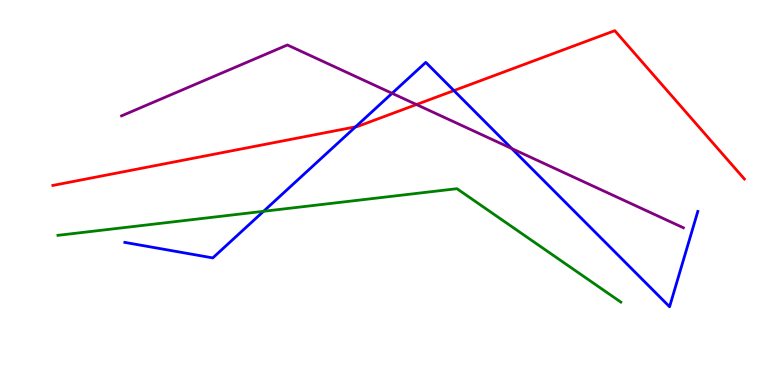[{'lines': ['blue', 'red'], 'intersections': [{'x': 4.59, 'y': 6.71}, {'x': 5.86, 'y': 7.65}]}, {'lines': ['green', 'red'], 'intersections': []}, {'lines': ['purple', 'red'], 'intersections': [{'x': 5.37, 'y': 7.28}]}, {'lines': ['blue', 'green'], 'intersections': [{'x': 3.4, 'y': 4.51}]}, {'lines': ['blue', 'purple'], 'intersections': [{'x': 5.06, 'y': 7.58}, {'x': 6.6, 'y': 6.14}]}, {'lines': ['green', 'purple'], 'intersections': []}]